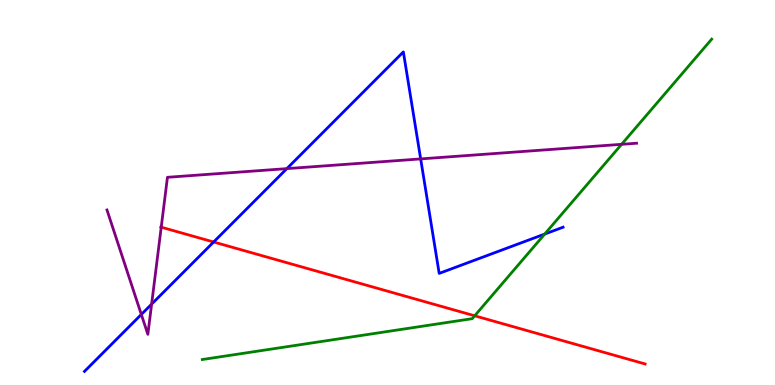[{'lines': ['blue', 'red'], 'intersections': [{'x': 2.76, 'y': 3.71}]}, {'lines': ['green', 'red'], 'intersections': [{'x': 6.13, 'y': 1.8}]}, {'lines': ['purple', 'red'], 'intersections': [{'x': 2.08, 'y': 4.1}]}, {'lines': ['blue', 'green'], 'intersections': [{'x': 7.03, 'y': 3.92}]}, {'lines': ['blue', 'purple'], 'intersections': [{'x': 1.82, 'y': 1.83}, {'x': 1.96, 'y': 2.1}, {'x': 3.7, 'y': 5.62}, {'x': 5.43, 'y': 5.87}]}, {'lines': ['green', 'purple'], 'intersections': [{'x': 8.02, 'y': 6.25}]}]